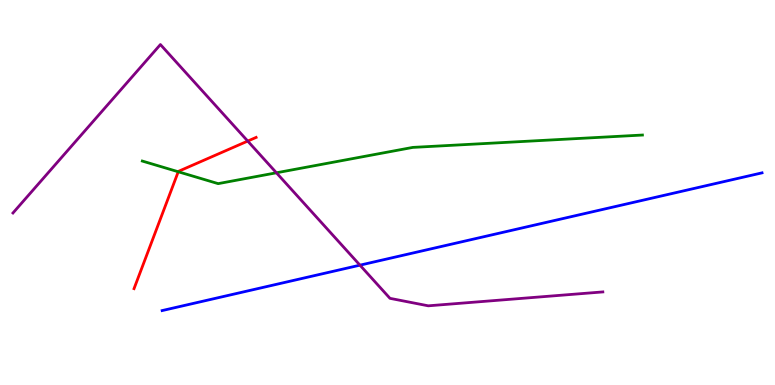[{'lines': ['blue', 'red'], 'intersections': []}, {'lines': ['green', 'red'], 'intersections': [{'x': 2.3, 'y': 5.54}]}, {'lines': ['purple', 'red'], 'intersections': [{'x': 3.2, 'y': 6.34}]}, {'lines': ['blue', 'green'], 'intersections': []}, {'lines': ['blue', 'purple'], 'intersections': [{'x': 4.64, 'y': 3.11}]}, {'lines': ['green', 'purple'], 'intersections': [{'x': 3.57, 'y': 5.51}]}]